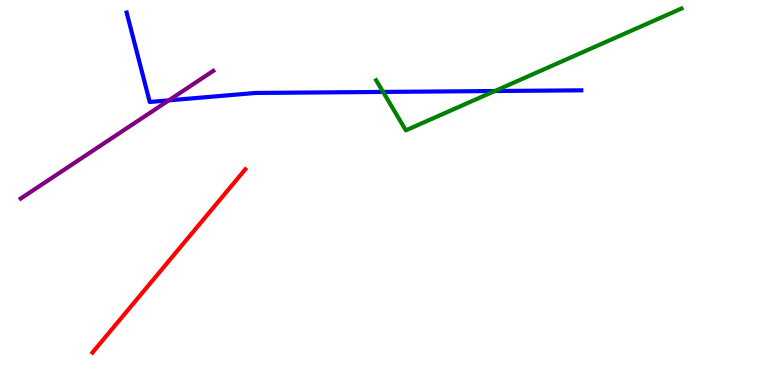[{'lines': ['blue', 'red'], 'intersections': []}, {'lines': ['green', 'red'], 'intersections': []}, {'lines': ['purple', 'red'], 'intersections': []}, {'lines': ['blue', 'green'], 'intersections': [{'x': 4.94, 'y': 7.61}, {'x': 6.38, 'y': 7.64}]}, {'lines': ['blue', 'purple'], 'intersections': [{'x': 2.18, 'y': 7.39}]}, {'lines': ['green', 'purple'], 'intersections': []}]